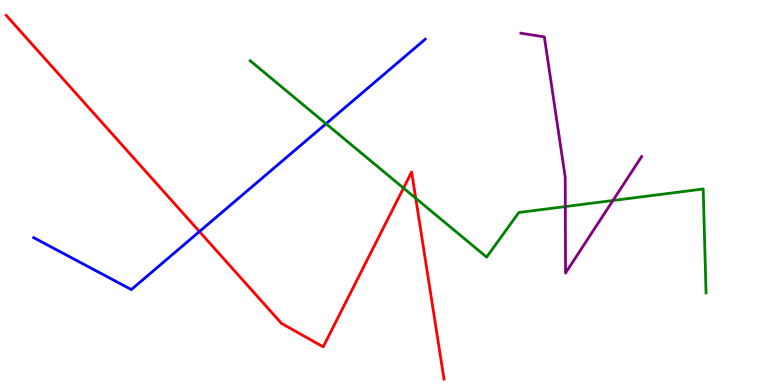[{'lines': ['blue', 'red'], 'intersections': [{'x': 2.57, 'y': 3.99}]}, {'lines': ['green', 'red'], 'intersections': [{'x': 5.21, 'y': 5.11}, {'x': 5.36, 'y': 4.85}]}, {'lines': ['purple', 'red'], 'intersections': []}, {'lines': ['blue', 'green'], 'intersections': [{'x': 4.21, 'y': 6.79}]}, {'lines': ['blue', 'purple'], 'intersections': []}, {'lines': ['green', 'purple'], 'intersections': [{'x': 7.29, 'y': 4.63}, {'x': 7.91, 'y': 4.79}]}]